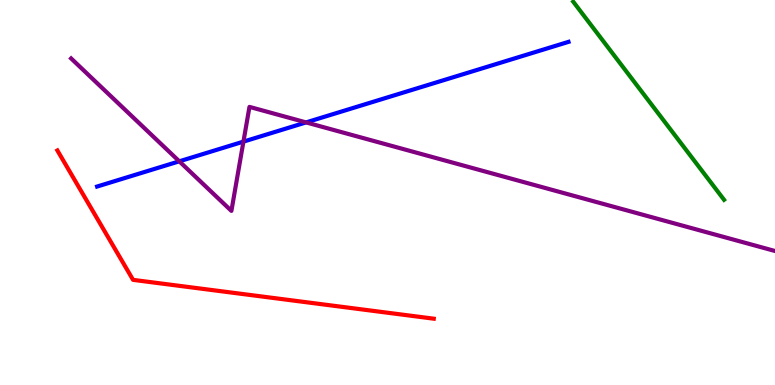[{'lines': ['blue', 'red'], 'intersections': []}, {'lines': ['green', 'red'], 'intersections': []}, {'lines': ['purple', 'red'], 'intersections': []}, {'lines': ['blue', 'green'], 'intersections': []}, {'lines': ['blue', 'purple'], 'intersections': [{'x': 2.31, 'y': 5.81}, {'x': 3.14, 'y': 6.32}, {'x': 3.95, 'y': 6.82}]}, {'lines': ['green', 'purple'], 'intersections': []}]